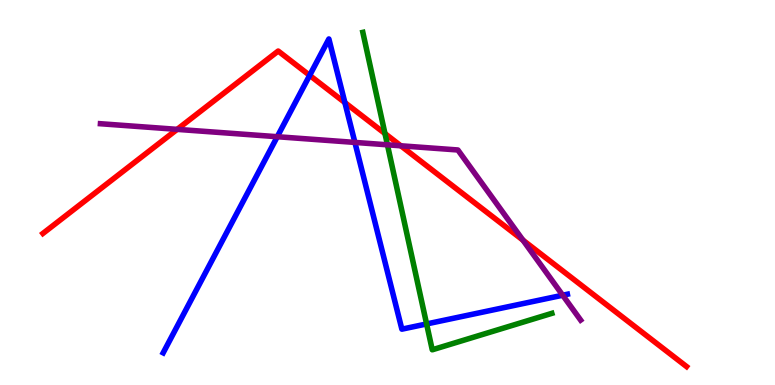[{'lines': ['blue', 'red'], 'intersections': [{'x': 4.0, 'y': 8.04}, {'x': 4.45, 'y': 7.34}]}, {'lines': ['green', 'red'], 'intersections': [{'x': 4.97, 'y': 6.53}]}, {'lines': ['purple', 'red'], 'intersections': [{'x': 2.29, 'y': 6.64}, {'x': 5.17, 'y': 6.21}, {'x': 6.75, 'y': 3.76}]}, {'lines': ['blue', 'green'], 'intersections': [{'x': 5.5, 'y': 1.59}]}, {'lines': ['blue', 'purple'], 'intersections': [{'x': 3.58, 'y': 6.45}, {'x': 4.58, 'y': 6.3}, {'x': 7.26, 'y': 2.33}]}, {'lines': ['green', 'purple'], 'intersections': [{'x': 5.0, 'y': 6.24}]}]